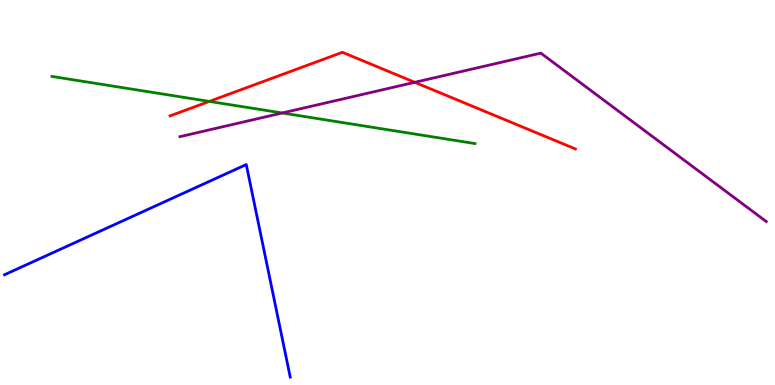[{'lines': ['blue', 'red'], 'intersections': []}, {'lines': ['green', 'red'], 'intersections': [{'x': 2.7, 'y': 7.37}]}, {'lines': ['purple', 'red'], 'intersections': [{'x': 5.35, 'y': 7.86}]}, {'lines': ['blue', 'green'], 'intersections': []}, {'lines': ['blue', 'purple'], 'intersections': []}, {'lines': ['green', 'purple'], 'intersections': [{'x': 3.64, 'y': 7.07}]}]